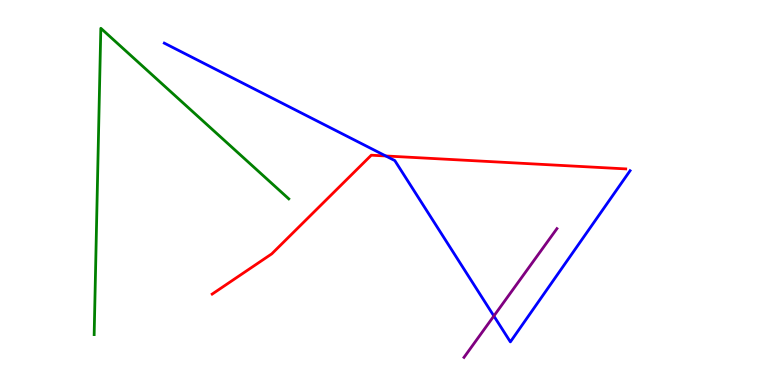[{'lines': ['blue', 'red'], 'intersections': [{'x': 4.98, 'y': 5.95}]}, {'lines': ['green', 'red'], 'intersections': []}, {'lines': ['purple', 'red'], 'intersections': []}, {'lines': ['blue', 'green'], 'intersections': []}, {'lines': ['blue', 'purple'], 'intersections': [{'x': 6.37, 'y': 1.79}]}, {'lines': ['green', 'purple'], 'intersections': []}]